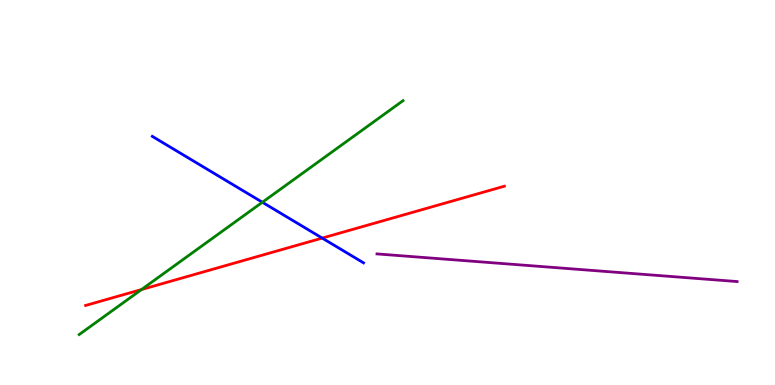[{'lines': ['blue', 'red'], 'intersections': [{'x': 4.16, 'y': 3.82}]}, {'lines': ['green', 'red'], 'intersections': [{'x': 1.83, 'y': 2.48}]}, {'lines': ['purple', 'red'], 'intersections': []}, {'lines': ['blue', 'green'], 'intersections': [{'x': 3.39, 'y': 4.75}]}, {'lines': ['blue', 'purple'], 'intersections': []}, {'lines': ['green', 'purple'], 'intersections': []}]